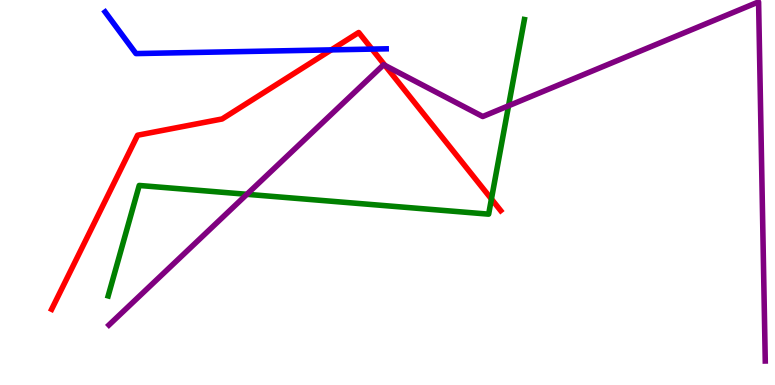[{'lines': ['blue', 'red'], 'intersections': [{'x': 4.27, 'y': 8.7}, {'x': 4.8, 'y': 8.72}]}, {'lines': ['green', 'red'], 'intersections': [{'x': 6.34, 'y': 4.83}]}, {'lines': ['purple', 'red'], 'intersections': [{'x': 4.97, 'y': 8.3}]}, {'lines': ['blue', 'green'], 'intersections': []}, {'lines': ['blue', 'purple'], 'intersections': []}, {'lines': ['green', 'purple'], 'intersections': [{'x': 3.19, 'y': 4.95}, {'x': 6.56, 'y': 7.25}]}]